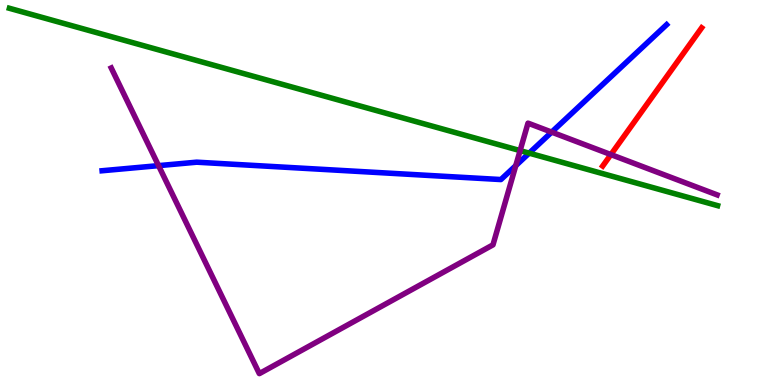[{'lines': ['blue', 'red'], 'intersections': []}, {'lines': ['green', 'red'], 'intersections': []}, {'lines': ['purple', 'red'], 'intersections': [{'x': 7.88, 'y': 5.98}]}, {'lines': ['blue', 'green'], 'intersections': [{'x': 6.83, 'y': 6.02}]}, {'lines': ['blue', 'purple'], 'intersections': [{'x': 2.05, 'y': 5.7}, {'x': 6.66, 'y': 5.7}, {'x': 7.12, 'y': 6.57}]}, {'lines': ['green', 'purple'], 'intersections': [{'x': 6.71, 'y': 6.09}]}]